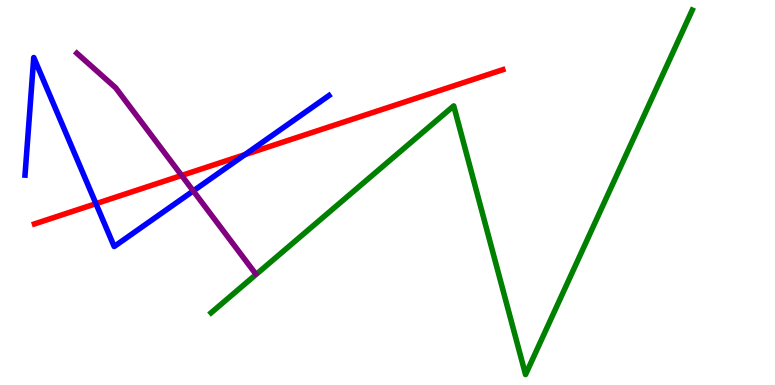[{'lines': ['blue', 'red'], 'intersections': [{'x': 1.24, 'y': 4.71}, {'x': 3.16, 'y': 5.98}]}, {'lines': ['green', 'red'], 'intersections': []}, {'lines': ['purple', 'red'], 'intersections': [{'x': 2.34, 'y': 5.44}]}, {'lines': ['blue', 'green'], 'intersections': []}, {'lines': ['blue', 'purple'], 'intersections': [{'x': 2.49, 'y': 5.04}]}, {'lines': ['green', 'purple'], 'intersections': []}]